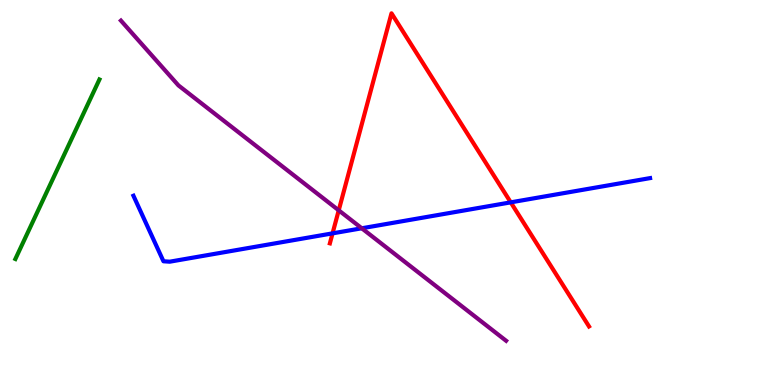[{'lines': ['blue', 'red'], 'intersections': [{'x': 4.29, 'y': 3.94}, {'x': 6.59, 'y': 4.74}]}, {'lines': ['green', 'red'], 'intersections': []}, {'lines': ['purple', 'red'], 'intersections': [{'x': 4.37, 'y': 4.54}]}, {'lines': ['blue', 'green'], 'intersections': []}, {'lines': ['blue', 'purple'], 'intersections': [{'x': 4.67, 'y': 4.07}]}, {'lines': ['green', 'purple'], 'intersections': []}]